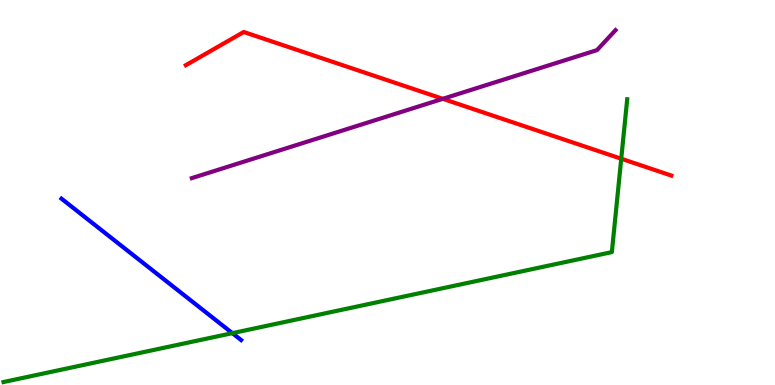[{'lines': ['blue', 'red'], 'intersections': []}, {'lines': ['green', 'red'], 'intersections': [{'x': 8.02, 'y': 5.88}]}, {'lines': ['purple', 'red'], 'intersections': [{'x': 5.71, 'y': 7.43}]}, {'lines': ['blue', 'green'], 'intersections': [{'x': 3.0, 'y': 1.35}]}, {'lines': ['blue', 'purple'], 'intersections': []}, {'lines': ['green', 'purple'], 'intersections': []}]